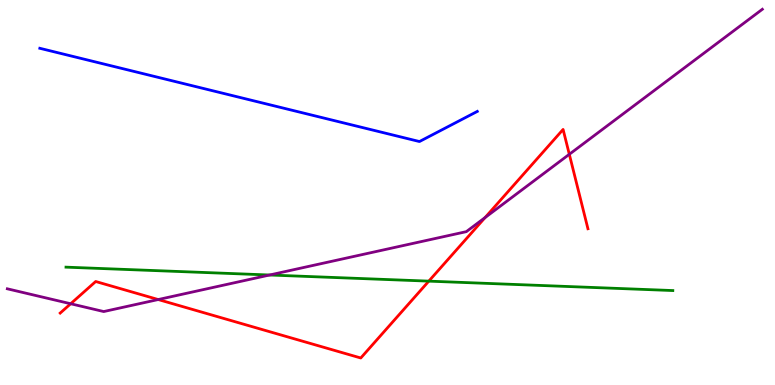[{'lines': ['blue', 'red'], 'intersections': []}, {'lines': ['green', 'red'], 'intersections': [{'x': 5.53, 'y': 2.7}]}, {'lines': ['purple', 'red'], 'intersections': [{'x': 0.912, 'y': 2.11}, {'x': 2.04, 'y': 2.22}, {'x': 6.26, 'y': 4.35}, {'x': 7.35, 'y': 5.99}]}, {'lines': ['blue', 'green'], 'intersections': []}, {'lines': ['blue', 'purple'], 'intersections': []}, {'lines': ['green', 'purple'], 'intersections': [{'x': 3.48, 'y': 2.86}]}]